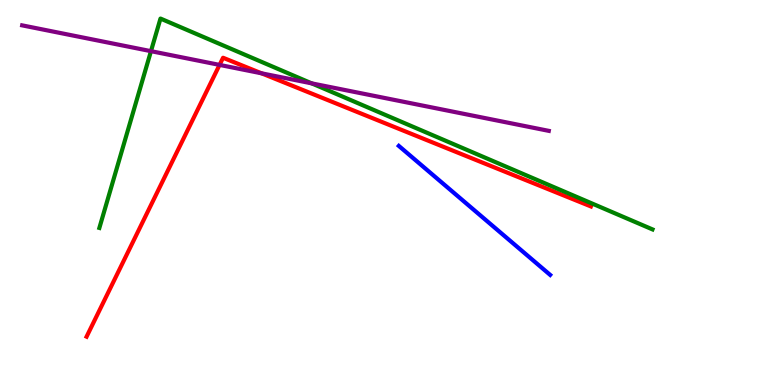[{'lines': ['blue', 'red'], 'intersections': []}, {'lines': ['green', 'red'], 'intersections': []}, {'lines': ['purple', 'red'], 'intersections': [{'x': 2.83, 'y': 8.31}, {'x': 3.38, 'y': 8.1}]}, {'lines': ['blue', 'green'], 'intersections': []}, {'lines': ['blue', 'purple'], 'intersections': []}, {'lines': ['green', 'purple'], 'intersections': [{'x': 1.95, 'y': 8.67}, {'x': 4.02, 'y': 7.83}]}]